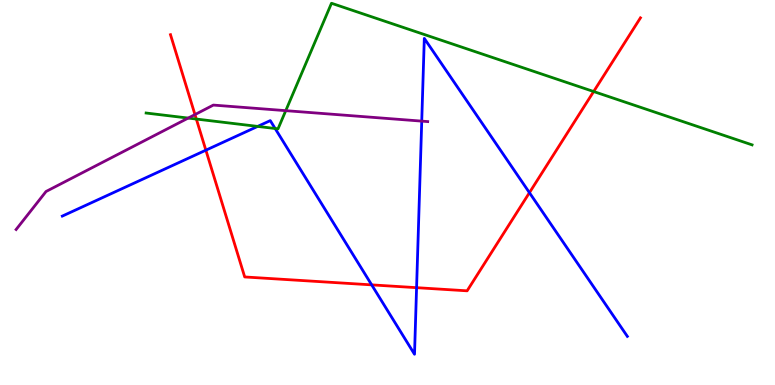[{'lines': ['blue', 'red'], 'intersections': [{'x': 2.66, 'y': 6.1}, {'x': 4.8, 'y': 2.6}, {'x': 5.38, 'y': 2.53}, {'x': 6.83, 'y': 5.0}]}, {'lines': ['green', 'red'], 'intersections': [{'x': 2.53, 'y': 6.91}, {'x': 7.66, 'y': 7.62}]}, {'lines': ['purple', 'red'], 'intersections': [{'x': 2.52, 'y': 7.02}]}, {'lines': ['blue', 'green'], 'intersections': [{'x': 3.32, 'y': 6.72}, {'x': 3.55, 'y': 6.66}]}, {'lines': ['blue', 'purple'], 'intersections': [{'x': 5.44, 'y': 6.85}]}, {'lines': ['green', 'purple'], 'intersections': [{'x': 2.43, 'y': 6.93}, {'x': 3.69, 'y': 7.13}]}]